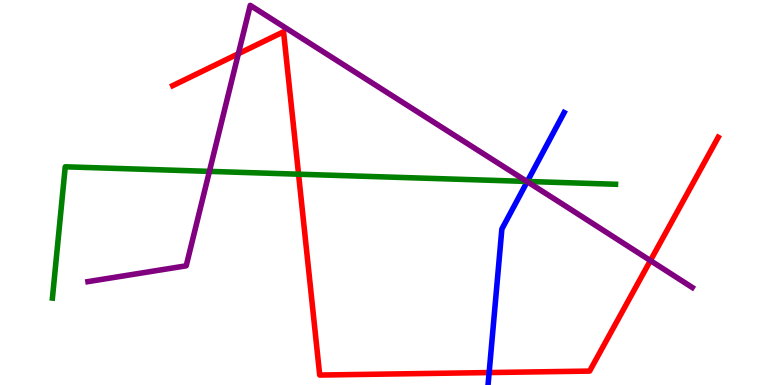[{'lines': ['blue', 'red'], 'intersections': [{'x': 6.31, 'y': 0.323}]}, {'lines': ['green', 'red'], 'intersections': [{'x': 3.85, 'y': 5.48}]}, {'lines': ['purple', 'red'], 'intersections': [{'x': 3.08, 'y': 8.6}, {'x': 8.39, 'y': 3.23}]}, {'lines': ['blue', 'green'], 'intersections': [{'x': 6.8, 'y': 5.29}]}, {'lines': ['blue', 'purple'], 'intersections': [{'x': 6.8, 'y': 5.28}]}, {'lines': ['green', 'purple'], 'intersections': [{'x': 2.7, 'y': 5.55}, {'x': 6.8, 'y': 5.29}]}]